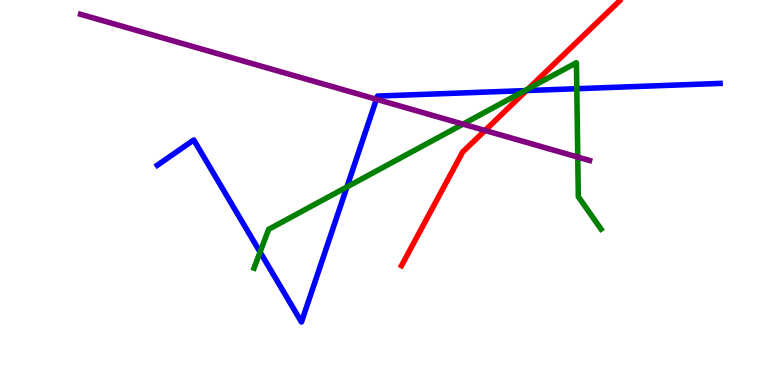[{'lines': ['blue', 'red'], 'intersections': [{'x': 6.79, 'y': 7.65}]}, {'lines': ['green', 'red'], 'intersections': [{'x': 6.82, 'y': 7.7}]}, {'lines': ['purple', 'red'], 'intersections': [{'x': 6.26, 'y': 6.61}]}, {'lines': ['blue', 'green'], 'intersections': [{'x': 3.36, 'y': 3.45}, {'x': 4.48, 'y': 5.14}, {'x': 6.77, 'y': 7.65}, {'x': 7.44, 'y': 7.7}]}, {'lines': ['blue', 'purple'], 'intersections': [{'x': 4.86, 'y': 7.42}]}, {'lines': ['green', 'purple'], 'intersections': [{'x': 5.97, 'y': 6.78}, {'x': 7.46, 'y': 5.92}]}]